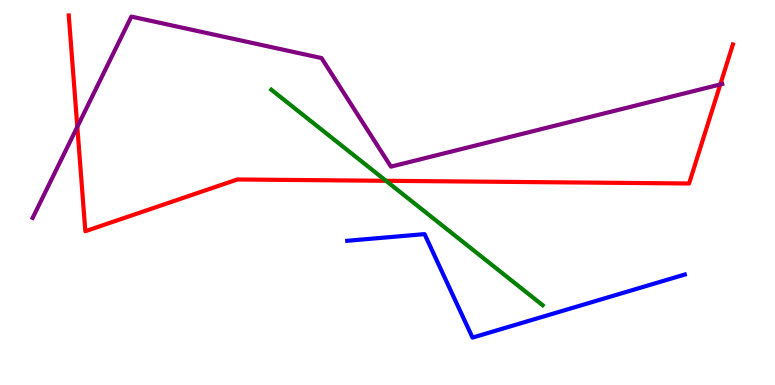[{'lines': ['blue', 'red'], 'intersections': []}, {'lines': ['green', 'red'], 'intersections': [{'x': 4.98, 'y': 5.3}]}, {'lines': ['purple', 'red'], 'intersections': [{'x': 0.998, 'y': 6.71}, {'x': 9.29, 'y': 7.81}]}, {'lines': ['blue', 'green'], 'intersections': []}, {'lines': ['blue', 'purple'], 'intersections': []}, {'lines': ['green', 'purple'], 'intersections': []}]